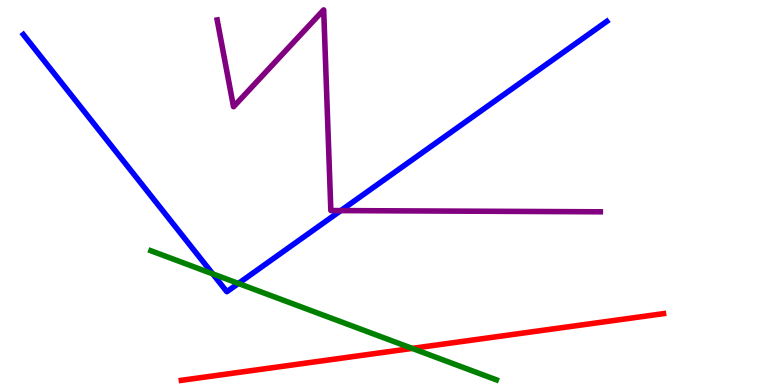[{'lines': ['blue', 'red'], 'intersections': []}, {'lines': ['green', 'red'], 'intersections': [{'x': 5.32, 'y': 0.951}]}, {'lines': ['purple', 'red'], 'intersections': []}, {'lines': ['blue', 'green'], 'intersections': [{'x': 2.74, 'y': 2.89}, {'x': 3.08, 'y': 2.64}]}, {'lines': ['blue', 'purple'], 'intersections': [{'x': 4.4, 'y': 4.53}]}, {'lines': ['green', 'purple'], 'intersections': []}]